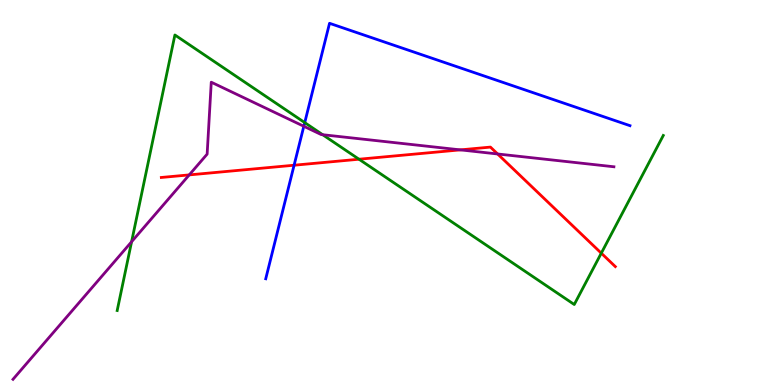[{'lines': ['blue', 'red'], 'intersections': [{'x': 3.79, 'y': 5.71}]}, {'lines': ['green', 'red'], 'intersections': [{'x': 4.63, 'y': 5.86}, {'x': 7.76, 'y': 3.42}]}, {'lines': ['purple', 'red'], 'intersections': [{'x': 2.44, 'y': 5.46}, {'x': 5.94, 'y': 6.11}, {'x': 6.42, 'y': 6.0}]}, {'lines': ['blue', 'green'], 'intersections': [{'x': 3.93, 'y': 6.82}]}, {'lines': ['blue', 'purple'], 'intersections': [{'x': 3.92, 'y': 6.72}]}, {'lines': ['green', 'purple'], 'intersections': [{'x': 1.7, 'y': 3.72}, {'x': 4.16, 'y': 6.5}]}]